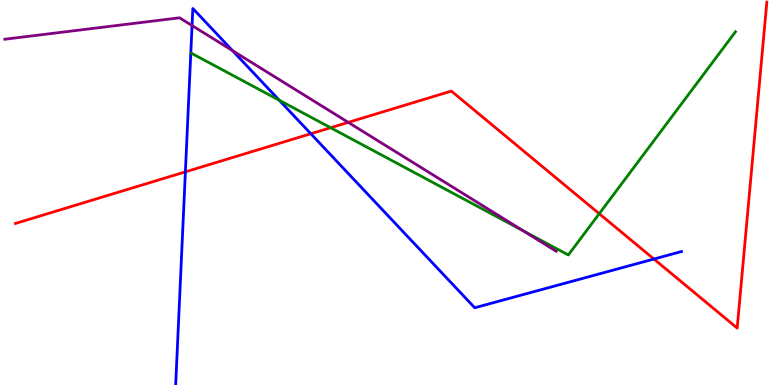[{'lines': ['blue', 'red'], 'intersections': [{'x': 2.39, 'y': 5.54}, {'x': 4.01, 'y': 6.53}, {'x': 8.44, 'y': 3.27}]}, {'lines': ['green', 'red'], 'intersections': [{'x': 4.27, 'y': 6.68}, {'x': 7.73, 'y': 4.45}]}, {'lines': ['purple', 'red'], 'intersections': [{'x': 4.49, 'y': 6.82}]}, {'lines': ['blue', 'green'], 'intersections': [{'x': 3.6, 'y': 7.4}]}, {'lines': ['blue', 'purple'], 'intersections': [{'x': 2.48, 'y': 9.34}, {'x': 3.0, 'y': 8.68}]}, {'lines': ['green', 'purple'], 'intersections': [{'x': 6.75, 'y': 4.0}]}]